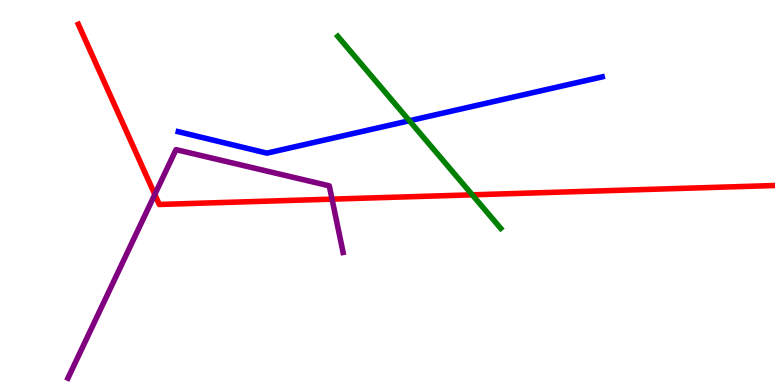[{'lines': ['blue', 'red'], 'intersections': []}, {'lines': ['green', 'red'], 'intersections': [{'x': 6.09, 'y': 4.94}]}, {'lines': ['purple', 'red'], 'intersections': [{'x': 2.0, 'y': 4.95}, {'x': 4.28, 'y': 4.83}]}, {'lines': ['blue', 'green'], 'intersections': [{'x': 5.28, 'y': 6.86}]}, {'lines': ['blue', 'purple'], 'intersections': []}, {'lines': ['green', 'purple'], 'intersections': []}]